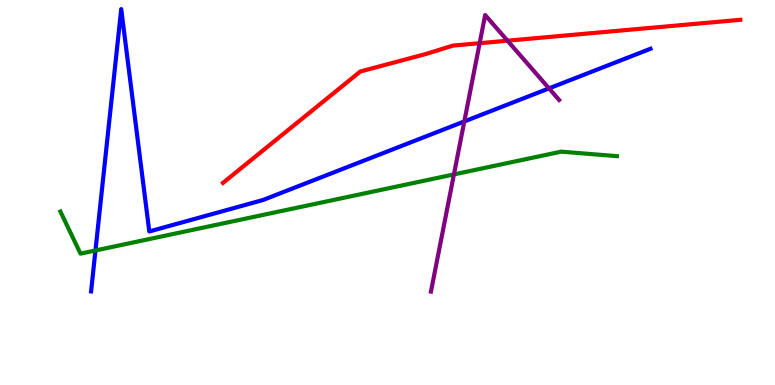[{'lines': ['blue', 'red'], 'intersections': []}, {'lines': ['green', 'red'], 'intersections': []}, {'lines': ['purple', 'red'], 'intersections': [{'x': 6.19, 'y': 8.88}, {'x': 6.55, 'y': 8.94}]}, {'lines': ['blue', 'green'], 'intersections': [{'x': 1.23, 'y': 3.49}]}, {'lines': ['blue', 'purple'], 'intersections': [{'x': 5.99, 'y': 6.85}, {'x': 7.08, 'y': 7.7}]}, {'lines': ['green', 'purple'], 'intersections': [{'x': 5.86, 'y': 5.47}]}]